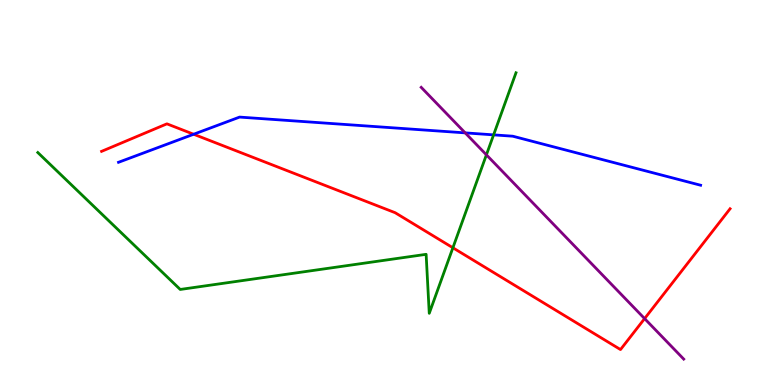[{'lines': ['blue', 'red'], 'intersections': [{'x': 2.5, 'y': 6.51}]}, {'lines': ['green', 'red'], 'intersections': [{'x': 5.84, 'y': 3.56}]}, {'lines': ['purple', 'red'], 'intersections': [{'x': 8.32, 'y': 1.72}]}, {'lines': ['blue', 'green'], 'intersections': [{'x': 6.37, 'y': 6.5}]}, {'lines': ['blue', 'purple'], 'intersections': [{'x': 6.0, 'y': 6.55}]}, {'lines': ['green', 'purple'], 'intersections': [{'x': 6.28, 'y': 5.98}]}]